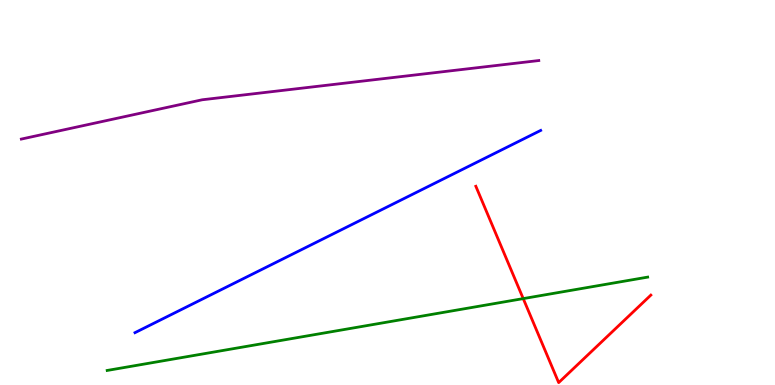[{'lines': ['blue', 'red'], 'intersections': []}, {'lines': ['green', 'red'], 'intersections': [{'x': 6.75, 'y': 2.24}]}, {'lines': ['purple', 'red'], 'intersections': []}, {'lines': ['blue', 'green'], 'intersections': []}, {'lines': ['blue', 'purple'], 'intersections': []}, {'lines': ['green', 'purple'], 'intersections': []}]